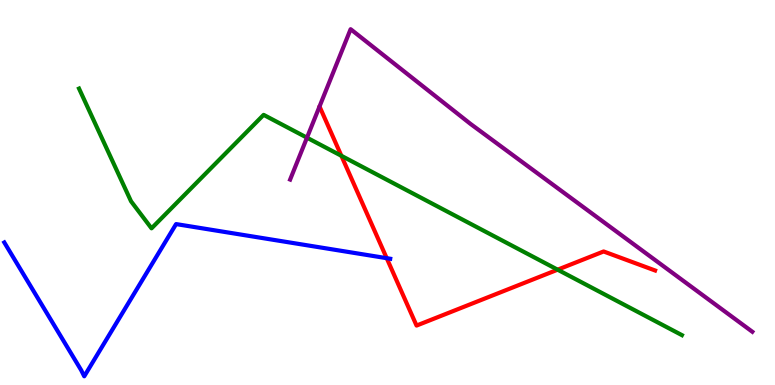[{'lines': ['blue', 'red'], 'intersections': [{'x': 4.99, 'y': 3.29}]}, {'lines': ['green', 'red'], 'intersections': [{'x': 4.4, 'y': 5.95}, {'x': 7.2, 'y': 3.0}]}, {'lines': ['purple', 'red'], 'intersections': []}, {'lines': ['blue', 'green'], 'intersections': []}, {'lines': ['blue', 'purple'], 'intersections': []}, {'lines': ['green', 'purple'], 'intersections': [{'x': 3.96, 'y': 6.42}]}]